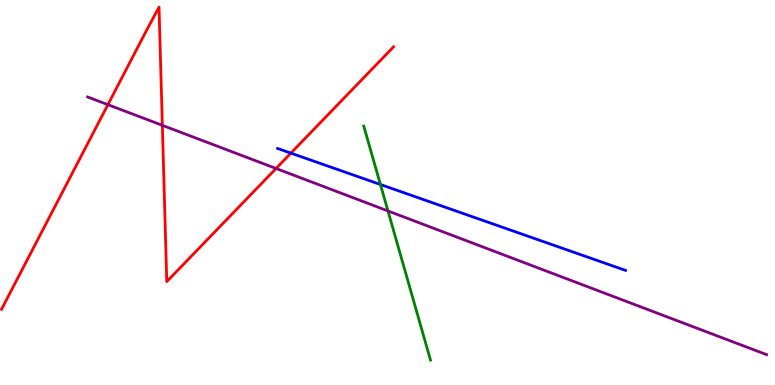[{'lines': ['blue', 'red'], 'intersections': [{'x': 3.75, 'y': 6.02}]}, {'lines': ['green', 'red'], 'intersections': []}, {'lines': ['purple', 'red'], 'intersections': [{'x': 1.39, 'y': 7.28}, {'x': 2.09, 'y': 6.74}, {'x': 3.56, 'y': 5.62}]}, {'lines': ['blue', 'green'], 'intersections': [{'x': 4.91, 'y': 5.21}]}, {'lines': ['blue', 'purple'], 'intersections': []}, {'lines': ['green', 'purple'], 'intersections': [{'x': 5.01, 'y': 4.52}]}]